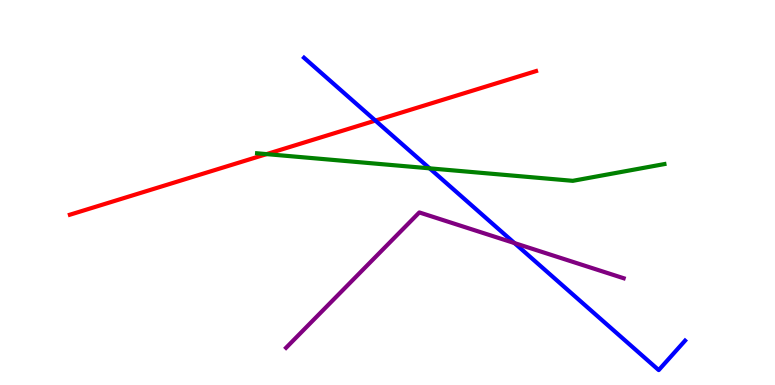[{'lines': ['blue', 'red'], 'intersections': [{'x': 4.84, 'y': 6.87}]}, {'lines': ['green', 'red'], 'intersections': [{'x': 3.44, 'y': 6.0}]}, {'lines': ['purple', 'red'], 'intersections': []}, {'lines': ['blue', 'green'], 'intersections': [{'x': 5.54, 'y': 5.63}]}, {'lines': ['blue', 'purple'], 'intersections': [{'x': 6.64, 'y': 3.69}]}, {'lines': ['green', 'purple'], 'intersections': []}]